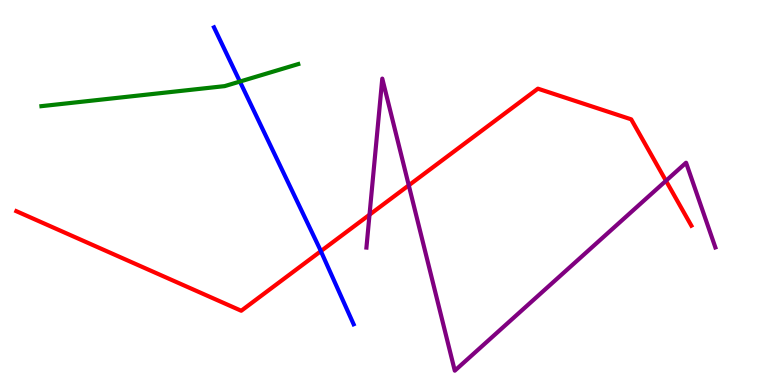[{'lines': ['blue', 'red'], 'intersections': [{'x': 4.14, 'y': 3.48}]}, {'lines': ['green', 'red'], 'intersections': []}, {'lines': ['purple', 'red'], 'intersections': [{'x': 4.77, 'y': 4.42}, {'x': 5.27, 'y': 5.19}, {'x': 8.59, 'y': 5.3}]}, {'lines': ['blue', 'green'], 'intersections': [{'x': 3.1, 'y': 7.88}]}, {'lines': ['blue', 'purple'], 'intersections': []}, {'lines': ['green', 'purple'], 'intersections': []}]